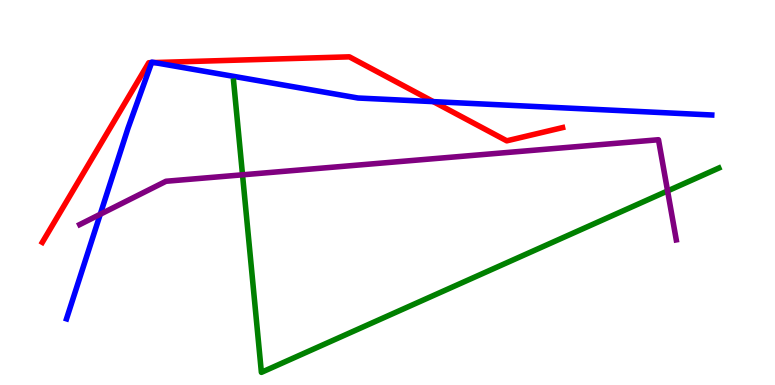[{'lines': ['blue', 'red'], 'intersections': [{'x': 1.96, 'y': 8.37}, {'x': 1.99, 'y': 8.38}, {'x': 5.59, 'y': 7.36}]}, {'lines': ['green', 'red'], 'intersections': []}, {'lines': ['purple', 'red'], 'intersections': []}, {'lines': ['blue', 'green'], 'intersections': []}, {'lines': ['blue', 'purple'], 'intersections': [{'x': 1.29, 'y': 4.43}]}, {'lines': ['green', 'purple'], 'intersections': [{'x': 3.13, 'y': 5.46}, {'x': 8.61, 'y': 5.04}]}]